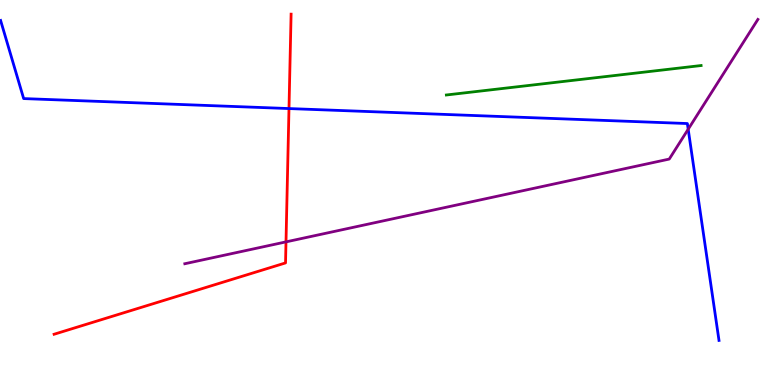[{'lines': ['blue', 'red'], 'intersections': [{'x': 3.73, 'y': 7.18}]}, {'lines': ['green', 'red'], 'intersections': []}, {'lines': ['purple', 'red'], 'intersections': [{'x': 3.69, 'y': 3.72}]}, {'lines': ['blue', 'green'], 'intersections': []}, {'lines': ['blue', 'purple'], 'intersections': [{'x': 8.88, 'y': 6.64}]}, {'lines': ['green', 'purple'], 'intersections': []}]